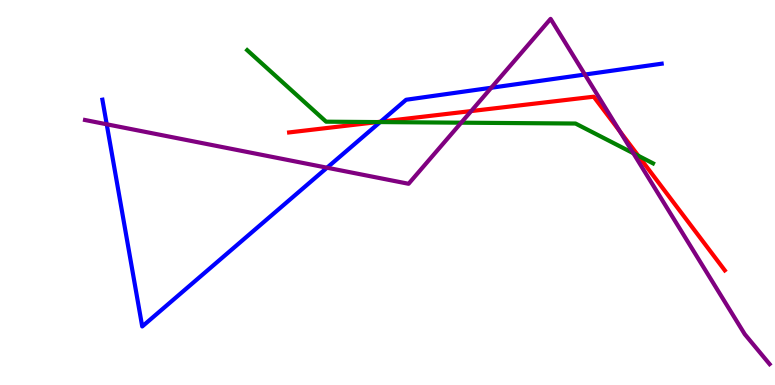[{'lines': ['blue', 'red'], 'intersections': [{'x': 4.91, 'y': 6.84}]}, {'lines': ['green', 'red'], 'intersections': [{'x': 4.87, 'y': 6.83}, {'x': 8.24, 'y': 5.95}]}, {'lines': ['purple', 'red'], 'intersections': [{'x': 6.08, 'y': 7.12}, {'x': 8.0, 'y': 6.59}]}, {'lines': ['blue', 'green'], 'intersections': [{'x': 4.9, 'y': 6.83}]}, {'lines': ['blue', 'purple'], 'intersections': [{'x': 1.38, 'y': 6.77}, {'x': 4.22, 'y': 5.64}, {'x': 6.34, 'y': 7.72}, {'x': 7.55, 'y': 8.06}]}, {'lines': ['green', 'purple'], 'intersections': [{'x': 5.95, 'y': 6.81}, {'x': 8.17, 'y': 6.02}]}]